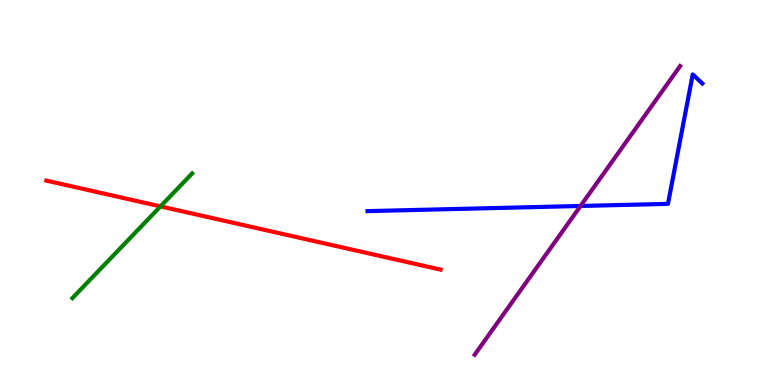[{'lines': ['blue', 'red'], 'intersections': []}, {'lines': ['green', 'red'], 'intersections': [{'x': 2.07, 'y': 4.64}]}, {'lines': ['purple', 'red'], 'intersections': []}, {'lines': ['blue', 'green'], 'intersections': []}, {'lines': ['blue', 'purple'], 'intersections': [{'x': 7.49, 'y': 4.65}]}, {'lines': ['green', 'purple'], 'intersections': []}]